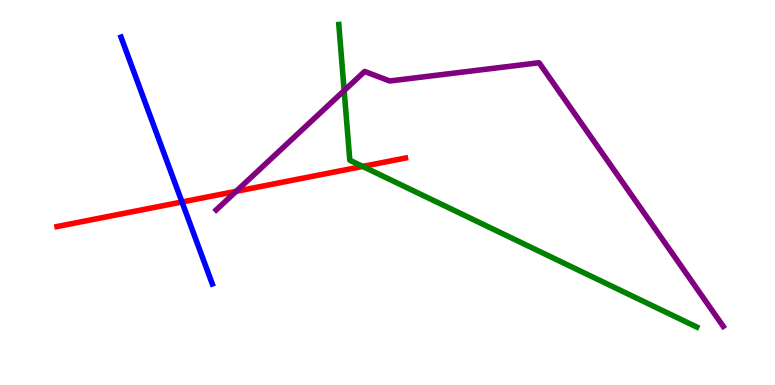[{'lines': ['blue', 'red'], 'intersections': [{'x': 2.35, 'y': 4.75}]}, {'lines': ['green', 'red'], 'intersections': [{'x': 4.68, 'y': 5.68}]}, {'lines': ['purple', 'red'], 'intersections': [{'x': 3.05, 'y': 5.03}]}, {'lines': ['blue', 'green'], 'intersections': []}, {'lines': ['blue', 'purple'], 'intersections': []}, {'lines': ['green', 'purple'], 'intersections': [{'x': 4.44, 'y': 7.65}]}]